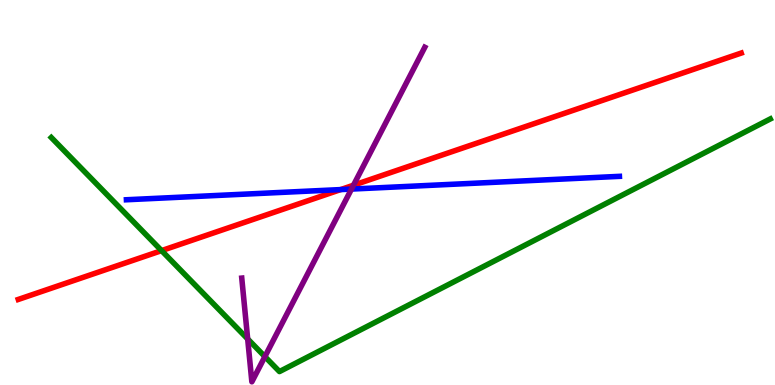[{'lines': ['blue', 'red'], 'intersections': [{'x': 4.4, 'y': 5.08}]}, {'lines': ['green', 'red'], 'intersections': [{'x': 2.08, 'y': 3.49}]}, {'lines': ['purple', 'red'], 'intersections': [{'x': 4.56, 'y': 5.19}]}, {'lines': ['blue', 'green'], 'intersections': []}, {'lines': ['blue', 'purple'], 'intersections': [{'x': 4.54, 'y': 5.09}]}, {'lines': ['green', 'purple'], 'intersections': [{'x': 3.2, 'y': 1.2}, {'x': 3.42, 'y': 0.738}]}]